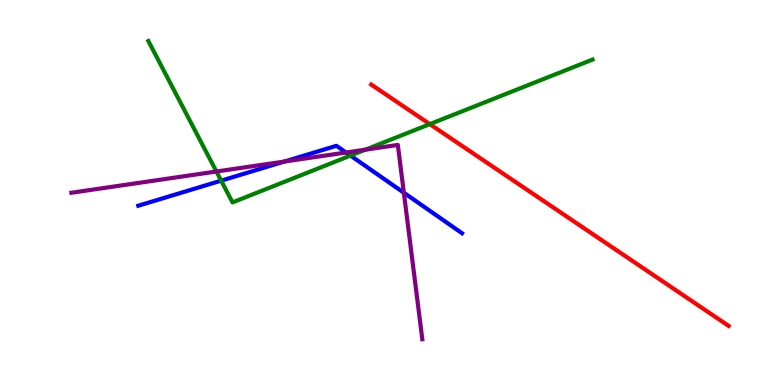[{'lines': ['blue', 'red'], 'intersections': []}, {'lines': ['green', 'red'], 'intersections': [{'x': 5.55, 'y': 6.78}]}, {'lines': ['purple', 'red'], 'intersections': []}, {'lines': ['blue', 'green'], 'intersections': [{'x': 2.85, 'y': 5.31}, {'x': 4.52, 'y': 5.96}]}, {'lines': ['blue', 'purple'], 'intersections': [{'x': 3.67, 'y': 5.8}, {'x': 4.47, 'y': 6.04}, {'x': 5.21, 'y': 4.99}]}, {'lines': ['green', 'purple'], 'intersections': [{'x': 2.79, 'y': 5.55}, {'x': 4.72, 'y': 6.11}]}]